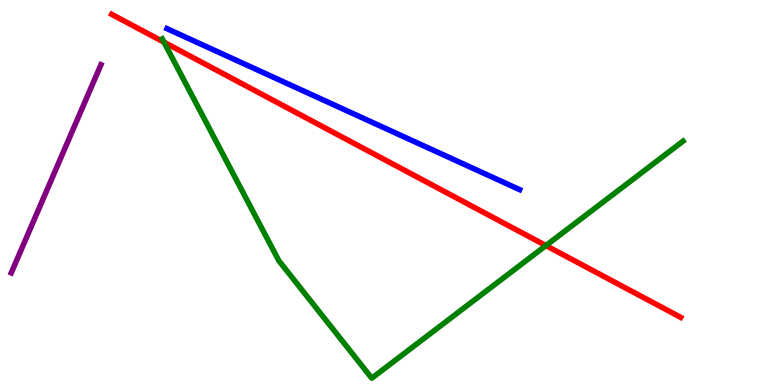[{'lines': ['blue', 'red'], 'intersections': []}, {'lines': ['green', 'red'], 'intersections': [{'x': 2.12, 'y': 8.9}, {'x': 7.04, 'y': 3.62}]}, {'lines': ['purple', 'red'], 'intersections': []}, {'lines': ['blue', 'green'], 'intersections': []}, {'lines': ['blue', 'purple'], 'intersections': []}, {'lines': ['green', 'purple'], 'intersections': []}]